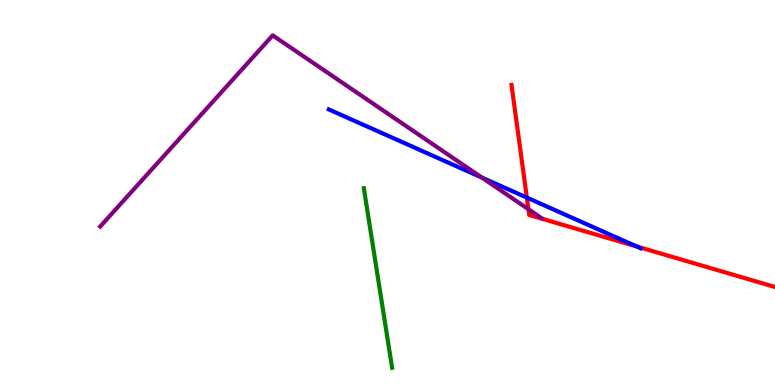[{'lines': ['blue', 'red'], 'intersections': [{'x': 6.8, 'y': 4.87}, {'x': 8.21, 'y': 3.6}]}, {'lines': ['green', 'red'], 'intersections': []}, {'lines': ['purple', 'red'], 'intersections': [{'x': 6.82, 'y': 4.57}]}, {'lines': ['blue', 'green'], 'intersections': []}, {'lines': ['blue', 'purple'], 'intersections': [{'x': 6.22, 'y': 5.39}]}, {'lines': ['green', 'purple'], 'intersections': []}]